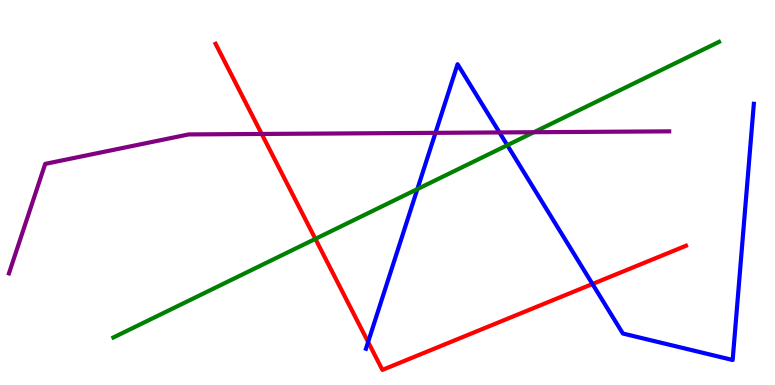[{'lines': ['blue', 'red'], 'intersections': [{'x': 4.75, 'y': 1.12}, {'x': 7.64, 'y': 2.62}]}, {'lines': ['green', 'red'], 'intersections': [{'x': 4.07, 'y': 3.8}]}, {'lines': ['purple', 'red'], 'intersections': [{'x': 3.38, 'y': 6.52}]}, {'lines': ['blue', 'green'], 'intersections': [{'x': 5.39, 'y': 5.09}, {'x': 6.55, 'y': 6.23}]}, {'lines': ['blue', 'purple'], 'intersections': [{'x': 5.62, 'y': 6.55}, {'x': 6.44, 'y': 6.56}]}, {'lines': ['green', 'purple'], 'intersections': [{'x': 6.89, 'y': 6.57}]}]